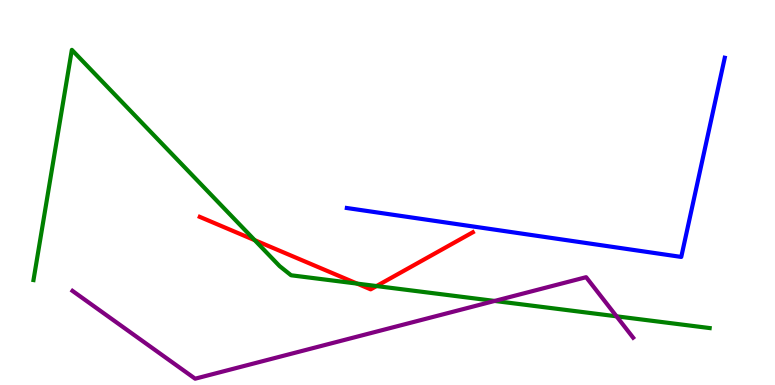[{'lines': ['blue', 'red'], 'intersections': []}, {'lines': ['green', 'red'], 'intersections': [{'x': 3.29, 'y': 3.76}, {'x': 4.61, 'y': 2.63}, {'x': 4.86, 'y': 2.57}]}, {'lines': ['purple', 'red'], 'intersections': []}, {'lines': ['blue', 'green'], 'intersections': []}, {'lines': ['blue', 'purple'], 'intersections': []}, {'lines': ['green', 'purple'], 'intersections': [{'x': 6.38, 'y': 2.18}, {'x': 7.96, 'y': 1.78}]}]